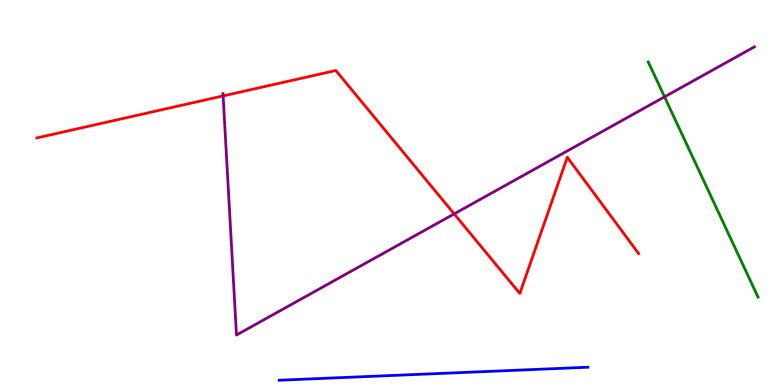[{'lines': ['blue', 'red'], 'intersections': []}, {'lines': ['green', 'red'], 'intersections': []}, {'lines': ['purple', 'red'], 'intersections': [{'x': 2.88, 'y': 7.51}, {'x': 5.86, 'y': 4.44}]}, {'lines': ['blue', 'green'], 'intersections': []}, {'lines': ['blue', 'purple'], 'intersections': []}, {'lines': ['green', 'purple'], 'intersections': [{'x': 8.57, 'y': 7.48}]}]